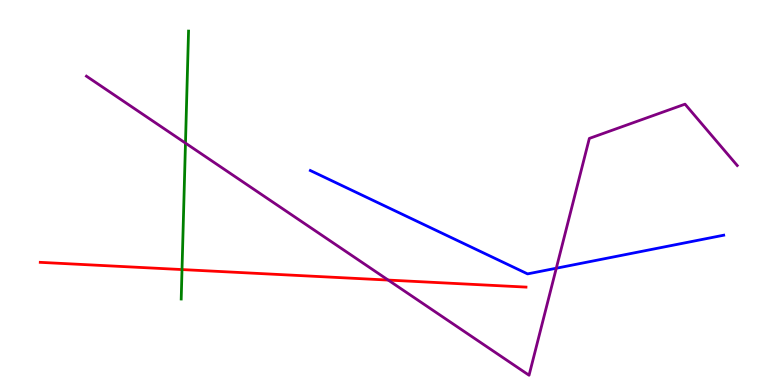[{'lines': ['blue', 'red'], 'intersections': []}, {'lines': ['green', 'red'], 'intersections': [{'x': 2.35, 'y': 3.0}]}, {'lines': ['purple', 'red'], 'intersections': [{'x': 5.01, 'y': 2.73}]}, {'lines': ['blue', 'green'], 'intersections': []}, {'lines': ['blue', 'purple'], 'intersections': [{'x': 7.18, 'y': 3.03}]}, {'lines': ['green', 'purple'], 'intersections': [{'x': 2.39, 'y': 6.28}]}]